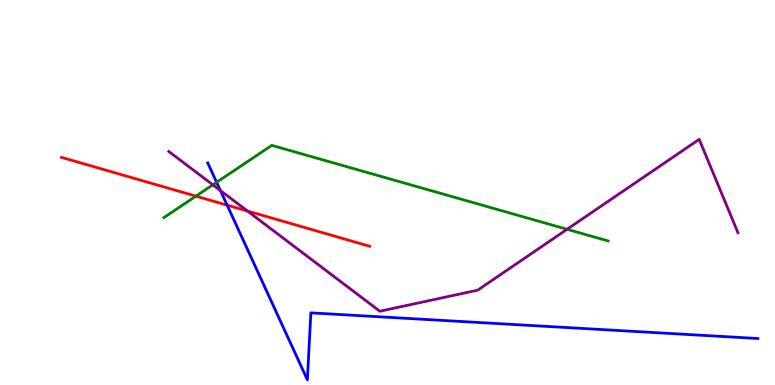[{'lines': ['blue', 'red'], 'intersections': [{'x': 2.93, 'y': 4.67}]}, {'lines': ['green', 'red'], 'intersections': [{'x': 2.53, 'y': 4.91}]}, {'lines': ['purple', 'red'], 'intersections': [{'x': 3.19, 'y': 4.52}]}, {'lines': ['blue', 'green'], 'intersections': [{'x': 2.8, 'y': 5.27}]}, {'lines': ['blue', 'purple'], 'intersections': [{'x': 2.84, 'y': 5.05}]}, {'lines': ['green', 'purple'], 'intersections': [{'x': 2.75, 'y': 5.2}, {'x': 7.32, 'y': 4.04}]}]